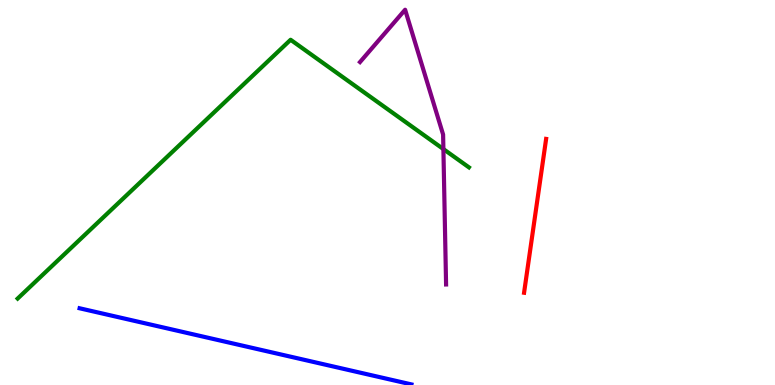[{'lines': ['blue', 'red'], 'intersections': []}, {'lines': ['green', 'red'], 'intersections': []}, {'lines': ['purple', 'red'], 'intersections': []}, {'lines': ['blue', 'green'], 'intersections': []}, {'lines': ['blue', 'purple'], 'intersections': []}, {'lines': ['green', 'purple'], 'intersections': [{'x': 5.72, 'y': 6.13}]}]